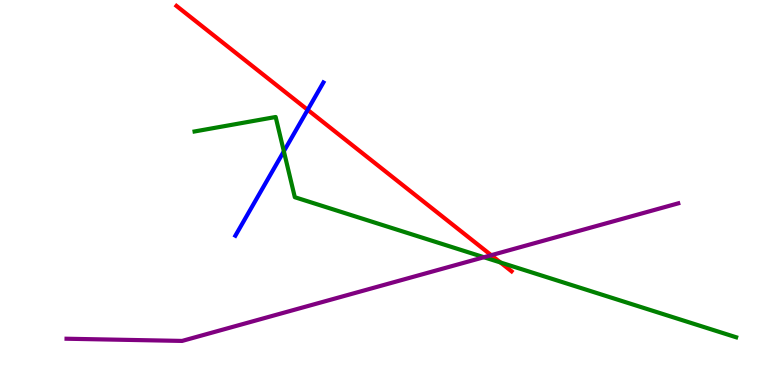[{'lines': ['blue', 'red'], 'intersections': [{'x': 3.97, 'y': 7.15}]}, {'lines': ['green', 'red'], 'intersections': [{'x': 6.46, 'y': 3.18}]}, {'lines': ['purple', 'red'], 'intersections': [{'x': 6.34, 'y': 3.37}]}, {'lines': ['blue', 'green'], 'intersections': [{'x': 3.66, 'y': 6.07}]}, {'lines': ['blue', 'purple'], 'intersections': []}, {'lines': ['green', 'purple'], 'intersections': [{'x': 6.24, 'y': 3.32}]}]